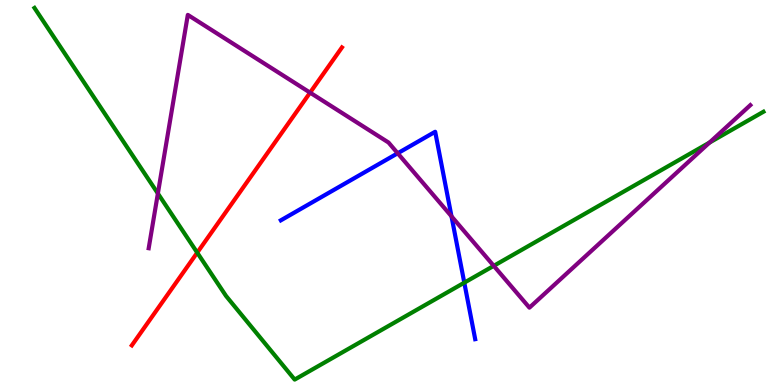[{'lines': ['blue', 'red'], 'intersections': []}, {'lines': ['green', 'red'], 'intersections': [{'x': 2.54, 'y': 3.44}]}, {'lines': ['purple', 'red'], 'intersections': [{'x': 4.0, 'y': 7.59}]}, {'lines': ['blue', 'green'], 'intersections': [{'x': 5.99, 'y': 2.66}]}, {'lines': ['blue', 'purple'], 'intersections': [{'x': 5.13, 'y': 6.02}, {'x': 5.83, 'y': 4.38}]}, {'lines': ['green', 'purple'], 'intersections': [{'x': 2.04, 'y': 4.97}, {'x': 6.37, 'y': 3.09}, {'x': 9.16, 'y': 6.3}]}]